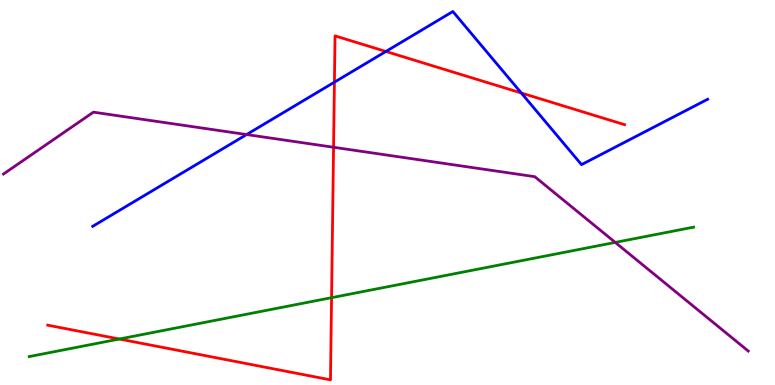[{'lines': ['blue', 'red'], 'intersections': [{'x': 4.32, 'y': 7.87}, {'x': 4.98, 'y': 8.66}, {'x': 6.73, 'y': 7.58}]}, {'lines': ['green', 'red'], 'intersections': [{'x': 1.54, 'y': 1.19}, {'x': 4.28, 'y': 2.27}]}, {'lines': ['purple', 'red'], 'intersections': [{'x': 4.3, 'y': 6.17}]}, {'lines': ['blue', 'green'], 'intersections': []}, {'lines': ['blue', 'purple'], 'intersections': [{'x': 3.18, 'y': 6.51}]}, {'lines': ['green', 'purple'], 'intersections': [{'x': 7.94, 'y': 3.7}]}]